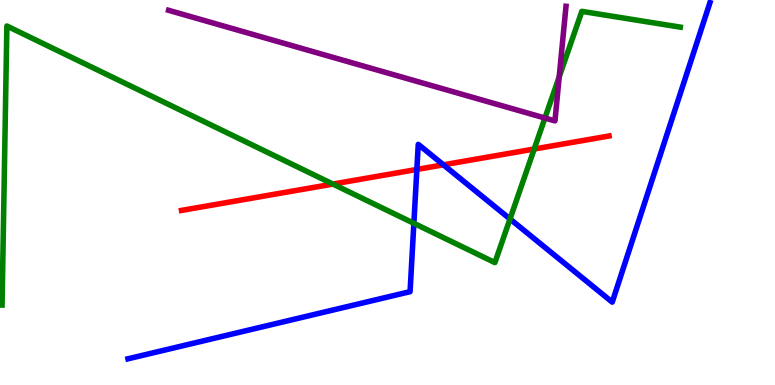[{'lines': ['blue', 'red'], 'intersections': [{'x': 5.38, 'y': 5.6}, {'x': 5.72, 'y': 5.72}]}, {'lines': ['green', 'red'], 'intersections': [{'x': 4.3, 'y': 5.22}, {'x': 6.89, 'y': 6.13}]}, {'lines': ['purple', 'red'], 'intersections': []}, {'lines': ['blue', 'green'], 'intersections': [{'x': 5.34, 'y': 4.2}, {'x': 6.58, 'y': 4.31}]}, {'lines': ['blue', 'purple'], 'intersections': []}, {'lines': ['green', 'purple'], 'intersections': [{'x': 7.03, 'y': 6.93}, {'x': 7.22, 'y': 8.01}]}]